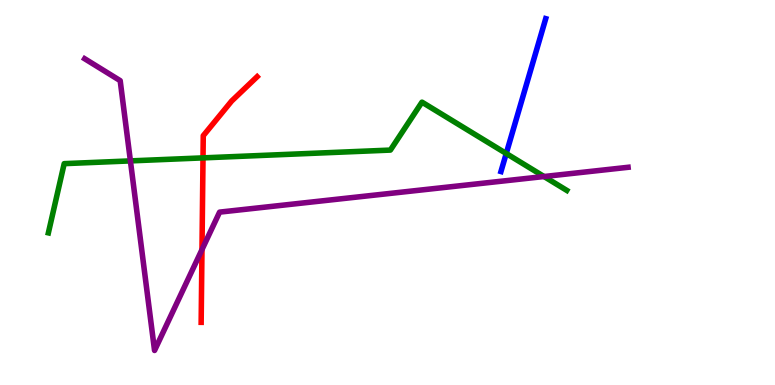[{'lines': ['blue', 'red'], 'intersections': []}, {'lines': ['green', 'red'], 'intersections': [{'x': 2.62, 'y': 5.9}]}, {'lines': ['purple', 'red'], 'intersections': [{'x': 2.61, 'y': 3.52}]}, {'lines': ['blue', 'green'], 'intersections': [{'x': 6.53, 'y': 6.01}]}, {'lines': ['blue', 'purple'], 'intersections': []}, {'lines': ['green', 'purple'], 'intersections': [{'x': 1.68, 'y': 5.82}, {'x': 7.02, 'y': 5.42}]}]